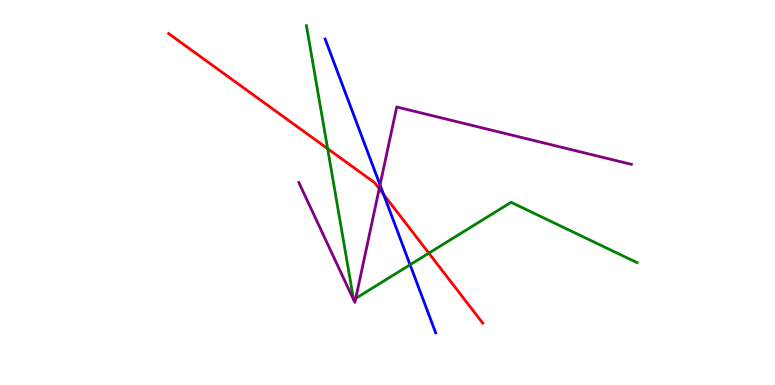[{'lines': ['blue', 'red'], 'intersections': [{'x': 4.95, 'y': 4.95}]}, {'lines': ['green', 'red'], 'intersections': [{'x': 4.23, 'y': 6.14}, {'x': 5.53, 'y': 3.42}]}, {'lines': ['purple', 'red'], 'intersections': [{'x': 4.89, 'y': 5.1}]}, {'lines': ['blue', 'green'], 'intersections': [{'x': 5.29, 'y': 3.12}]}, {'lines': ['blue', 'purple'], 'intersections': [{'x': 4.9, 'y': 5.2}]}, {'lines': ['green', 'purple'], 'intersections': [{'x': 4.59, 'y': 2.25}]}]